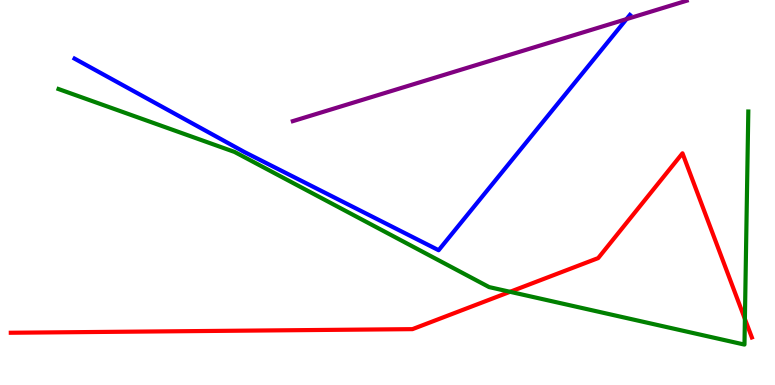[{'lines': ['blue', 'red'], 'intersections': []}, {'lines': ['green', 'red'], 'intersections': [{'x': 6.58, 'y': 2.42}, {'x': 9.61, 'y': 1.72}]}, {'lines': ['purple', 'red'], 'intersections': []}, {'lines': ['blue', 'green'], 'intersections': []}, {'lines': ['blue', 'purple'], 'intersections': [{'x': 8.08, 'y': 9.5}]}, {'lines': ['green', 'purple'], 'intersections': []}]